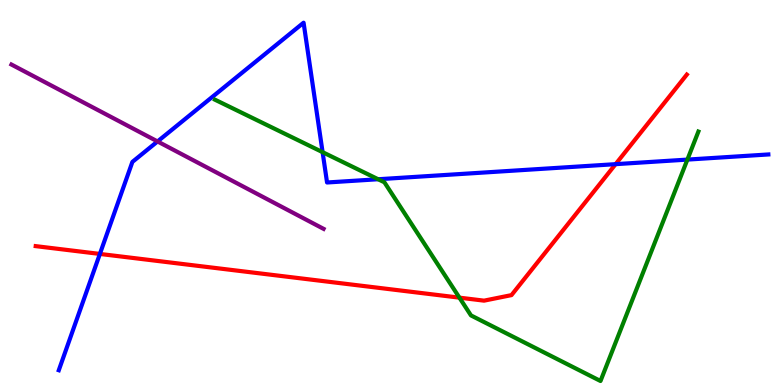[{'lines': ['blue', 'red'], 'intersections': [{'x': 1.29, 'y': 3.4}, {'x': 7.94, 'y': 5.74}]}, {'lines': ['green', 'red'], 'intersections': [{'x': 5.93, 'y': 2.27}]}, {'lines': ['purple', 'red'], 'intersections': []}, {'lines': ['blue', 'green'], 'intersections': [{'x': 4.16, 'y': 6.05}, {'x': 4.88, 'y': 5.34}, {'x': 8.87, 'y': 5.85}]}, {'lines': ['blue', 'purple'], 'intersections': [{'x': 2.03, 'y': 6.33}]}, {'lines': ['green', 'purple'], 'intersections': []}]